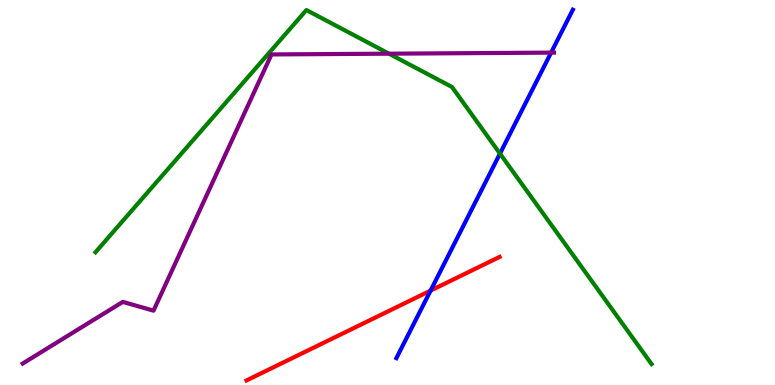[{'lines': ['blue', 'red'], 'intersections': [{'x': 5.56, 'y': 2.45}]}, {'lines': ['green', 'red'], 'intersections': []}, {'lines': ['purple', 'red'], 'intersections': []}, {'lines': ['blue', 'green'], 'intersections': [{'x': 6.45, 'y': 6.01}]}, {'lines': ['blue', 'purple'], 'intersections': [{'x': 7.11, 'y': 8.63}]}, {'lines': ['green', 'purple'], 'intersections': [{'x': 5.02, 'y': 8.61}]}]